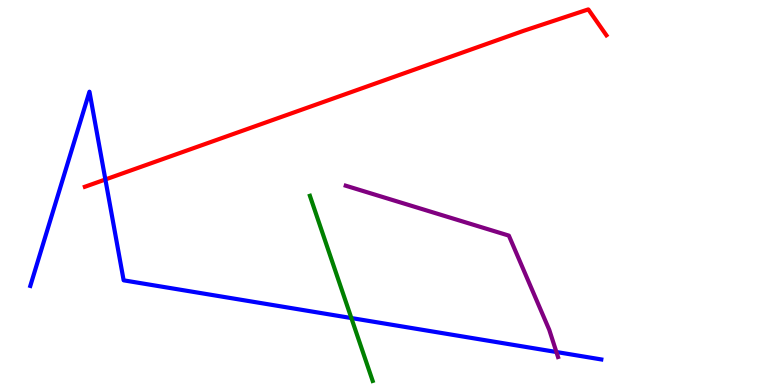[{'lines': ['blue', 'red'], 'intersections': [{'x': 1.36, 'y': 5.34}]}, {'lines': ['green', 'red'], 'intersections': []}, {'lines': ['purple', 'red'], 'intersections': []}, {'lines': ['blue', 'green'], 'intersections': [{'x': 4.53, 'y': 1.74}]}, {'lines': ['blue', 'purple'], 'intersections': [{'x': 7.18, 'y': 0.857}]}, {'lines': ['green', 'purple'], 'intersections': []}]